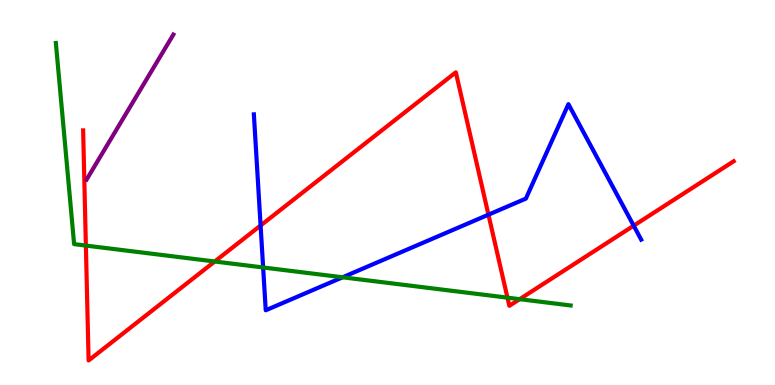[{'lines': ['blue', 'red'], 'intersections': [{'x': 3.36, 'y': 4.14}, {'x': 6.3, 'y': 4.42}, {'x': 8.18, 'y': 4.14}]}, {'lines': ['green', 'red'], 'intersections': [{'x': 1.11, 'y': 3.62}, {'x': 2.77, 'y': 3.21}, {'x': 6.55, 'y': 2.27}, {'x': 6.71, 'y': 2.23}]}, {'lines': ['purple', 'red'], 'intersections': []}, {'lines': ['blue', 'green'], 'intersections': [{'x': 3.4, 'y': 3.05}, {'x': 4.42, 'y': 2.8}]}, {'lines': ['blue', 'purple'], 'intersections': []}, {'lines': ['green', 'purple'], 'intersections': []}]